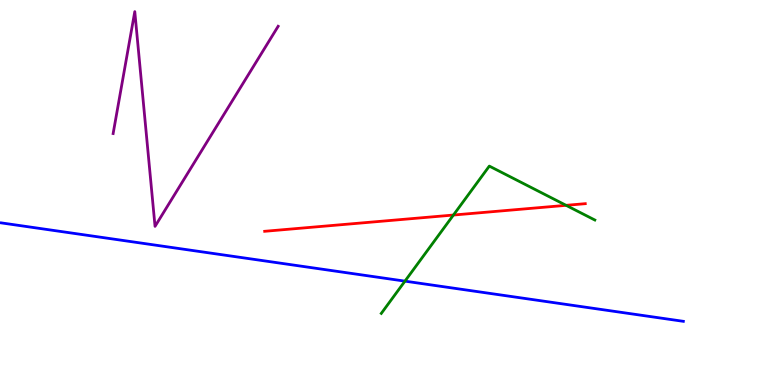[{'lines': ['blue', 'red'], 'intersections': []}, {'lines': ['green', 'red'], 'intersections': [{'x': 5.85, 'y': 4.41}, {'x': 7.3, 'y': 4.67}]}, {'lines': ['purple', 'red'], 'intersections': []}, {'lines': ['blue', 'green'], 'intersections': [{'x': 5.23, 'y': 2.7}]}, {'lines': ['blue', 'purple'], 'intersections': []}, {'lines': ['green', 'purple'], 'intersections': []}]